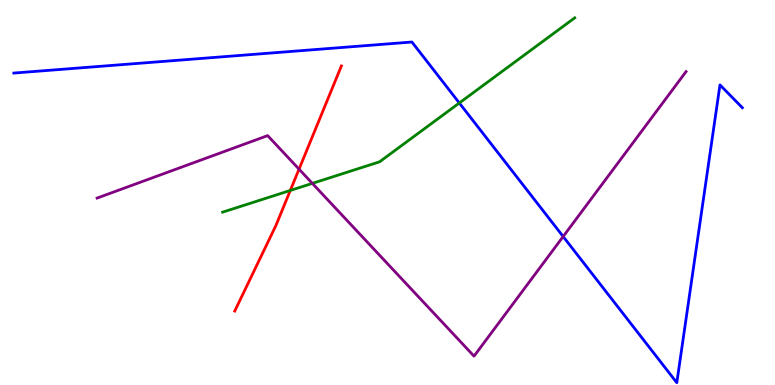[{'lines': ['blue', 'red'], 'intersections': []}, {'lines': ['green', 'red'], 'intersections': [{'x': 3.75, 'y': 5.05}]}, {'lines': ['purple', 'red'], 'intersections': [{'x': 3.86, 'y': 5.61}]}, {'lines': ['blue', 'green'], 'intersections': [{'x': 5.93, 'y': 7.33}]}, {'lines': ['blue', 'purple'], 'intersections': [{'x': 7.27, 'y': 3.86}]}, {'lines': ['green', 'purple'], 'intersections': [{'x': 4.03, 'y': 5.24}]}]